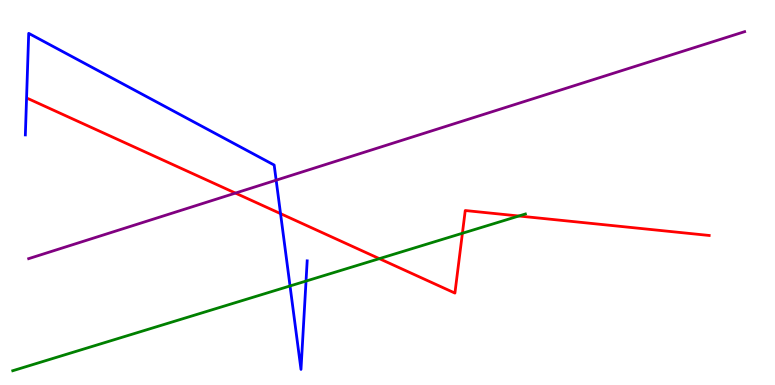[{'lines': ['blue', 'red'], 'intersections': [{'x': 3.62, 'y': 4.45}]}, {'lines': ['green', 'red'], 'intersections': [{'x': 4.89, 'y': 3.28}, {'x': 5.97, 'y': 3.94}, {'x': 6.69, 'y': 4.39}]}, {'lines': ['purple', 'red'], 'intersections': [{'x': 3.04, 'y': 4.98}]}, {'lines': ['blue', 'green'], 'intersections': [{'x': 3.74, 'y': 2.57}, {'x': 3.95, 'y': 2.7}]}, {'lines': ['blue', 'purple'], 'intersections': [{'x': 3.56, 'y': 5.32}]}, {'lines': ['green', 'purple'], 'intersections': []}]